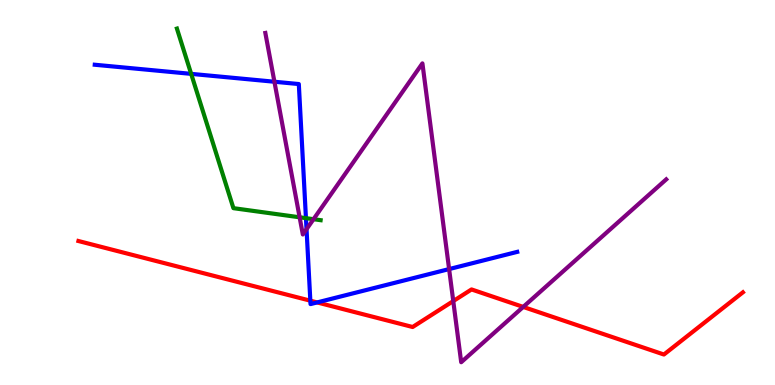[{'lines': ['blue', 'red'], 'intersections': [{'x': 4.0, 'y': 2.19}, {'x': 4.09, 'y': 2.14}]}, {'lines': ['green', 'red'], 'intersections': []}, {'lines': ['purple', 'red'], 'intersections': [{'x': 5.85, 'y': 2.18}, {'x': 6.75, 'y': 2.03}]}, {'lines': ['blue', 'green'], 'intersections': [{'x': 2.47, 'y': 8.08}, {'x': 3.95, 'y': 4.33}]}, {'lines': ['blue', 'purple'], 'intersections': [{'x': 3.54, 'y': 7.88}, {'x': 3.96, 'y': 4.05}, {'x': 5.79, 'y': 3.01}]}, {'lines': ['green', 'purple'], 'intersections': [{'x': 3.87, 'y': 4.36}, {'x': 4.05, 'y': 4.31}]}]